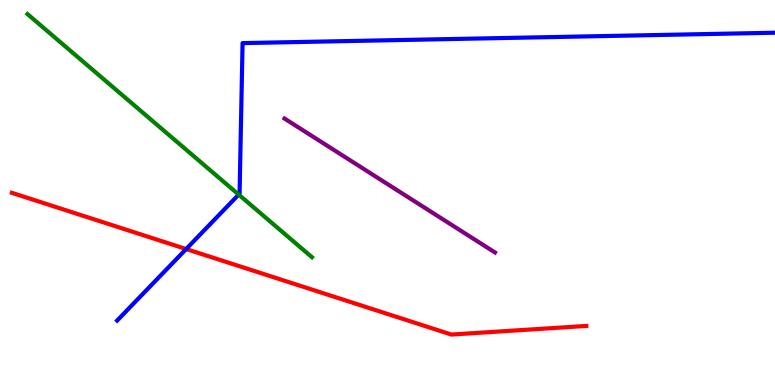[{'lines': ['blue', 'red'], 'intersections': [{'x': 2.4, 'y': 3.53}]}, {'lines': ['green', 'red'], 'intersections': []}, {'lines': ['purple', 'red'], 'intersections': []}, {'lines': ['blue', 'green'], 'intersections': [{'x': 3.08, 'y': 4.95}]}, {'lines': ['blue', 'purple'], 'intersections': []}, {'lines': ['green', 'purple'], 'intersections': []}]